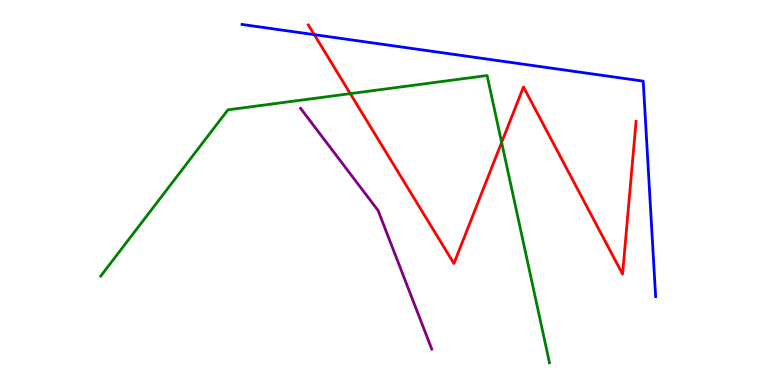[{'lines': ['blue', 'red'], 'intersections': [{'x': 4.06, 'y': 9.1}]}, {'lines': ['green', 'red'], 'intersections': [{'x': 4.52, 'y': 7.57}, {'x': 6.47, 'y': 6.3}]}, {'lines': ['purple', 'red'], 'intersections': []}, {'lines': ['blue', 'green'], 'intersections': []}, {'lines': ['blue', 'purple'], 'intersections': []}, {'lines': ['green', 'purple'], 'intersections': []}]